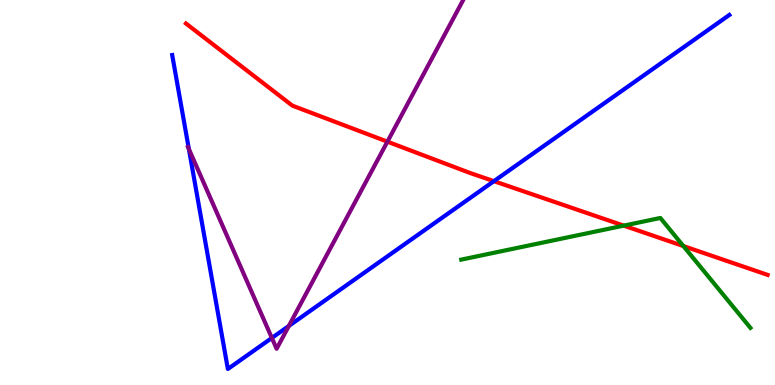[{'lines': ['blue', 'red'], 'intersections': [{'x': 6.37, 'y': 5.29}]}, {'lines': ['green', 'red'], 'intersections': [{'x': 8.05, 'y': 4.14}, {'x': 8.82, 'y': 3.61}]}, {'lines': ['purple', 'red'], 'intersections': [{'x': 5.0, 'y': 6.32}]}, {'lines': ['blue', 'green'], 'intersections': []}, {'lines': ['blue', 'purple'], 'intersections': [{'x': 2.44, 'y': 6.13}, {'x': 3.51, 'y': 1.22}, {'x': 3.73, 'y': 1.53}]}, {'lines': ['green', 'purple'], 'intersections': []}]